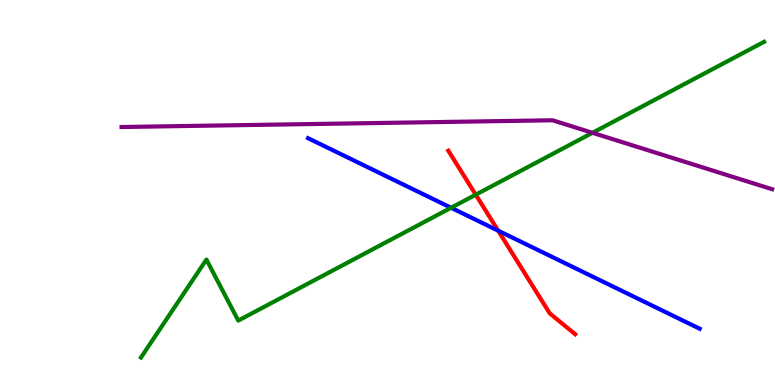[{'lines': ['blue', 'red'], 'intersections': [{'x': 6.43, 'y': 4.01}]}, {'lines': ['green', 'red'], 'intersections': [{'x': 6.14, 'y': 4.94}]}, {'lines': ['purple', 'red'], 'intersections': []}, {'lines': ['blue', 'green'], 'intersections': [{'x': 5.82, 'y': 4.6}]}, {'lines': ['blue', 'purple'], 'intersections': []}, {'lines': ['green', 'purple'], 'intersections': [{'x': 7.64, 'y': 6.55}]}]